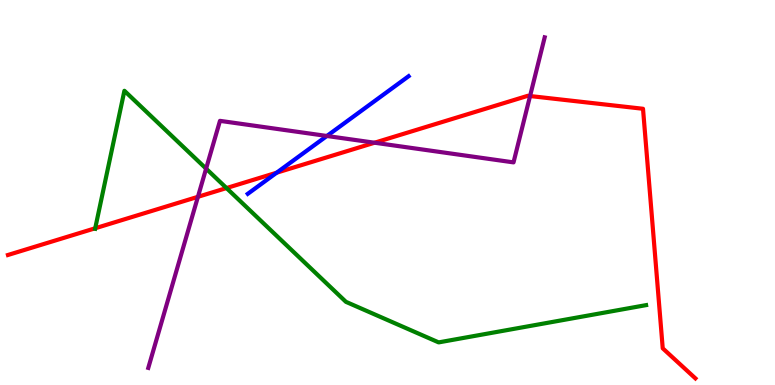[{'lines': ['blue', 'red'], 'intersections': [{'x': 3.57, 'y': 5.51}]}, {'lines': ['green', 'red'], 'intersections': [{'x': 1.23, 'y': 4.07}, {'x': 2.92, 'y': 5.12}]}, {'lines': ['purple', 'red'], 'intersections': [{'x': 2.55, 'y': 4.89}, {'x': 4.83, 'y': 6.29}, {'x': 6.84, 'y': 7.51}]}, {'lines': ['blue', 'green'], 'intersections': []}, {'lines': ['blue', 'purple'], 'intersections': [{'x': 4.22, 'y': 6.47}]}, {'lines': ['green', 'purple'], 'intersections': [{'x': 2.66, 'y': 5.62}]}]